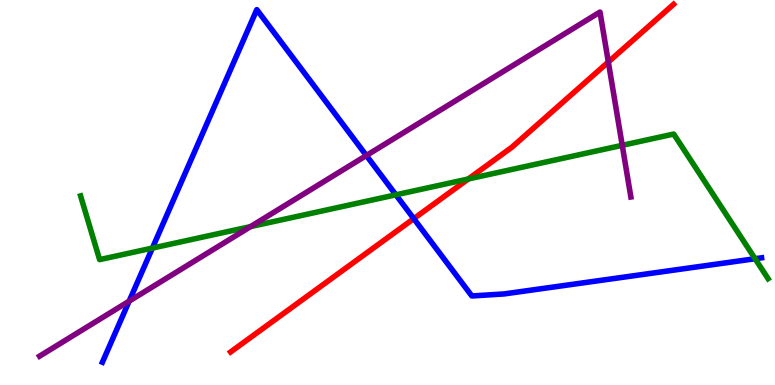[{'lines': ['blue', 'red'], 'intersections': [{'x': 5.34, 'y': 4.32}]}, {'lines': ['green', 'red'], 'intersections': [{'x': 6.04, 'y': 5.35}]}, {'lines': ['purple', 'red'], 'intersections': [{'x': 7.85, 'y': 8.39}]}, {'lines': ['blue', 'green'], 'intersections': [{'x': 1.97, 'y': 3.56}, {'x': 5.11, 'y': 4.94}, {'x': 9.74, 'y': 3.28}]}, {'lines': ['blue', 'purple'], 'intersections': [{'x': 1.67, 'y': 2.18}, {'x': 4.73, 'y': 5.96}]}, {'lines': ['green', 'purple'], 'intersections': [{'x': 3.23, 'y': 4.11}, {'x': 8.03, 'y': 6.23}]}]